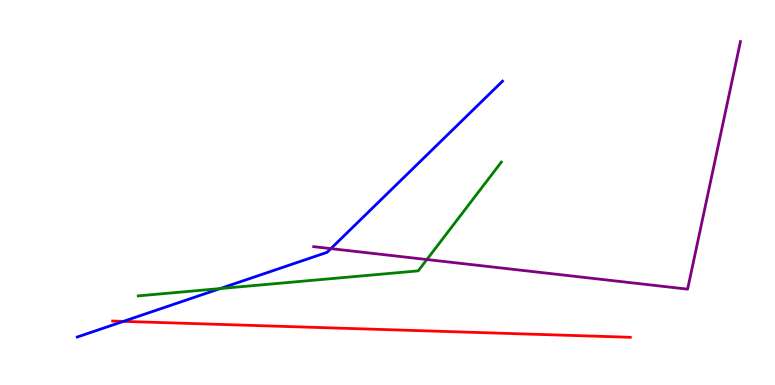[{'lines': ['blue', 'red'], 'intersections': [{'x': 1.59, 'y': 1.65}]}, {'lines': ['green', 'red'], 'intersections': []}, {'lines': ['purple', 'red'], 'intersections': []}, {'lines': ['blue', 'green'], 'intersections': [{'x': 2.84, 'y': 2.5}]}, {'lines': ['blue', 'purple'], 'intersections': [{'x': 4.27, 'y': 3.54}]}, {'lines': ['green', 'purple'], 'intersections': [{'x': 5.51, 'y': 3.26}]}]